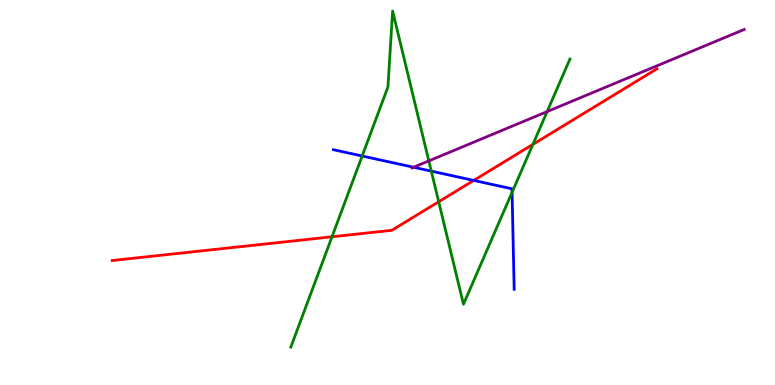[{'lines': ['blue', 'red'], 'intersections': [{'x': 6.11, 'y': 5.31}]}, {'lines': ['green', 'red'], 'intersections': [{'x': 4.28, 'y': 3.85}, {'x': 5.66, 'y': 4.76}, {'x': 6.88, 'y': 6.25}]}, {'lines': ['purple', 'red'], 'intersections': []}, {'lines': ['blue', 'green'], 'intersections': [{'x': 4.67, 'y': 5.95}, {'x': 5.57, 'y': 5.56}, {'x': 6.61, 'y': 5.0}]}, {'lines': ['blue', 'purple'], 'intersections': [{'x': 5.34, 'y': 5.66}]}, {'lines': ['green', 'purple'], 'intersections': [{'x': 5.53, 'y': 5.82}, {'x': 7.06, 'y': 7.1}]}]